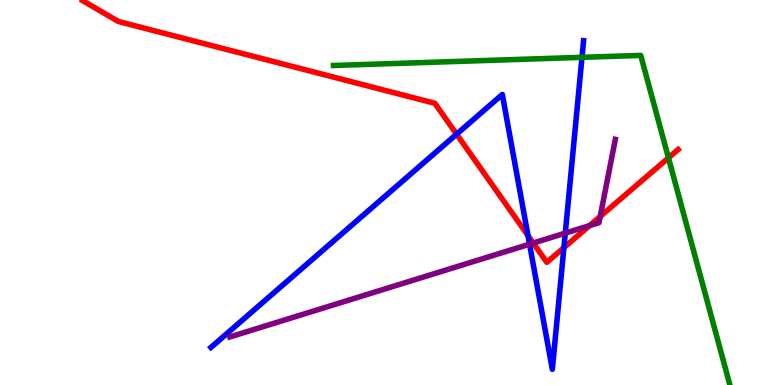[{'lines': ['blue', 'red'], 'intersections': [{'x': 5.89, 'y': 6.51}, {'x': 6.81, 'y': 3.88}, {'x': 7.28, 'y': 3.57}]}, {'lines': ['green', 'red'], 'intersections': [{'x': 8.63, 'y': 5.9}]}, {'lines': ['purple', 'red'], 'intersections': [{'x': 6.88, 'y': 3.69}, {'x': 7.61, 'y': 4.14}, {'x': 7.74, 'y': 4.38}]}, {'lines': ['blue', 'green'], 'intersections': [{'x': 7.51, 'y': 8.51}]}, {'lines': ['blue', 'purple'], 'intersections': [{'x': 6.83, 'y': 3.66}, {'x': 7.29, 'y': 3.94}]}, {'lines': ['green', 'purple'], 'intersections': []}]